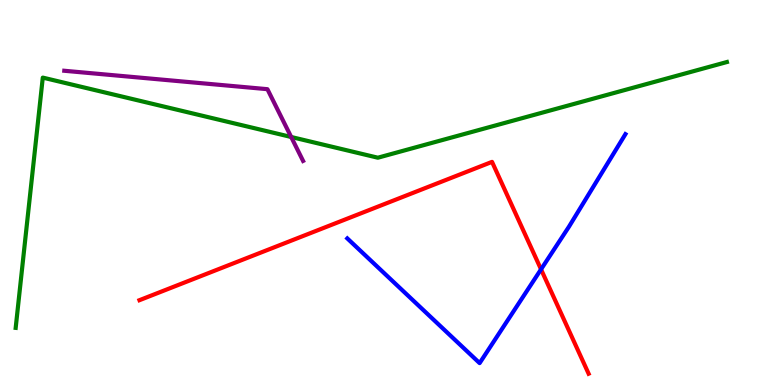[{'lines': ['blue', 'red'], 'intersections': [{'x': 6.98, 'y': 3.0}]}, {'lines': ['green', 'red'], 'intersections': []}, {'lines': ['purple', 'red'], 'intersections': []}, {'lines': ['blue', 'green'], 'intersections': []}, {'lines': ['blue', 'purple'], 'intersections': []}, {'lines': ['green', 'purple'], 'intersections': [{'x': 3.76, 'y': 6.44}]}]